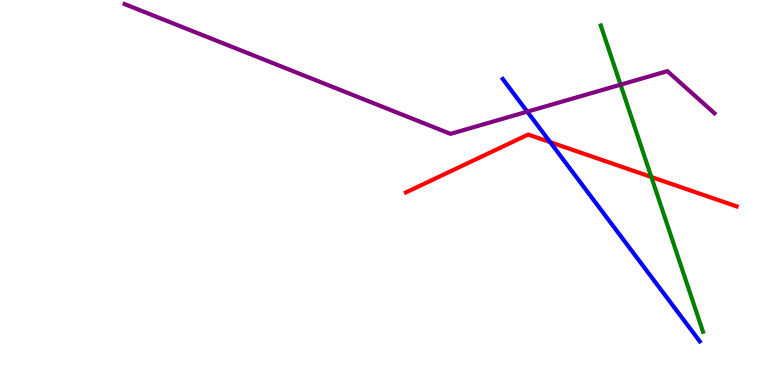[{'lines': ['blue', 'red'], 'intersections': [{'x': 7.1, 'y': 6.31}]}, {'lines': ['green', 'red'], 'intersections': [{'x': 8.4, 'y': 5.4}]}, {'lines': ['purple', 'red'], 'intersections': []}, {'lines': ['blue', 'green'], 'intersections': []}, {'lines': ['blue', 'purple'], 'intersections': [{'x': 6.8, 'y': 7.1}]}, {'lines': ['green', 'purple'], 'intersections': [{'x': 8.01, 'y': 7.8}]}]